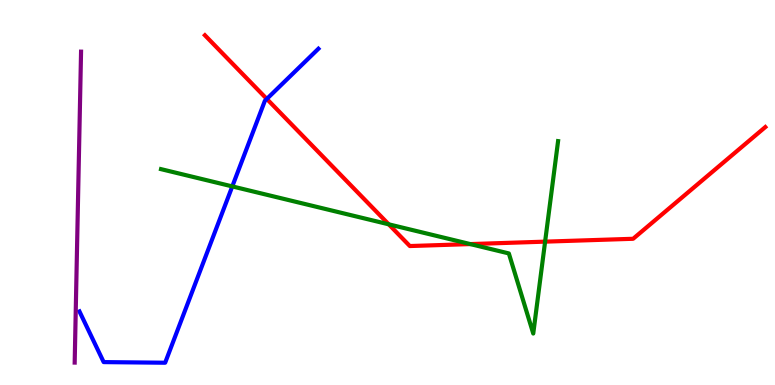[{'lines': ['blue', 'red'], 'intersections': [{'x': 3.44, 'y': 7.43}]}, {'lines': ['green', 'red'], 'intersections': [{'x': 5.02, 'y': 4.17}, {'x': 6.07, 'y': 3.66}, {'x': 7.03, 'y': 3.72}]}, {'lines': ['purple', 'red'], 'intersections': []}, {'lines': ['blue', 'green'], 'intersections': [{'x': 3.0, 'y': 5.16}]}, {'lines': ['blue', 'purple'], 'intersections': []}, {'lines': ['green', 'purple'], 'intersections': []}]